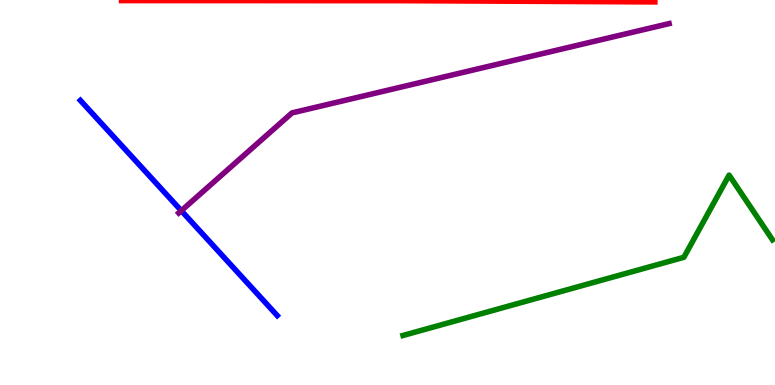[{'lines': ['blue', 'red'], 'intersections': []}, {'lines': ['green', 'red'], 'intersections': []}, {'lines': ['purple', 'red'], 'intersections': []}, {'lines': ['blue', 'green'], 'intersections': []}, {'lines': ['blue', 'purple'], 'intersections': [{'x': 2.34, 'y': 4.53}]}, {'lines': ['green', 'purple'], 'intersections': []}]